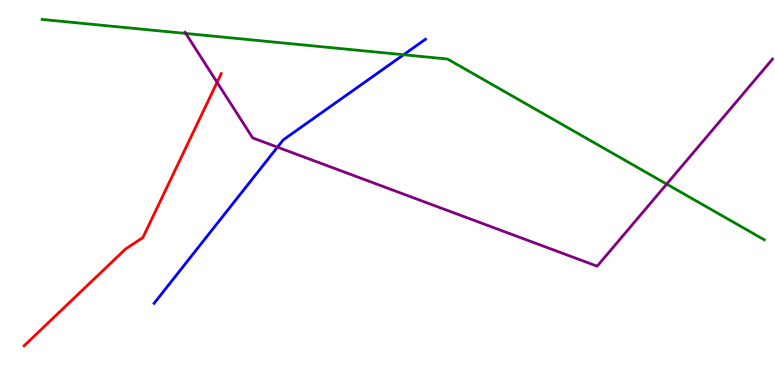[{'lines': ['blue', 'red'], 'intersections': []}, {'lines': ['green', 'red'], 'intersections': []}, {'lines': ['purple', 'red'], 'intersections': [{'x': 2.8, 'y': 7.86}]}, {'lines': ['blue', 'green'], 'intersections': [{'x': 5.21, 'y': 8.58}]}, {'lines': ['blue', 'purple'], 'intersections': [{'x': 3.58, 'y': 6.18}]}, {'lines': ['green', 'purple'], 'intersections': [{'x': 2.4, 'y': 9.13}, {'x': 8.6, 'y': 5.22}]}]